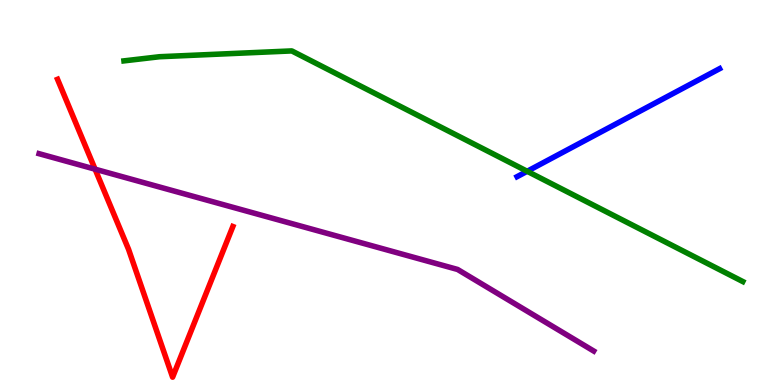[{'lines': ['blue', 'red'], 'intersections': []}, {'lines': ['green', 'red'], 'intersections': []}, {'lines': ['purple', 'red'], 'intersections': [{'x': 1.23, 'y': 5.61}]}, {'lines': ['blue', 'green'], 'intersections': [{'x': 6.8, 'y': 5.55}]}, {'lines': ['blue', 'purple'], 'intersections': []}, {'lines': ['green', 'purple'], 'intersections': []}]